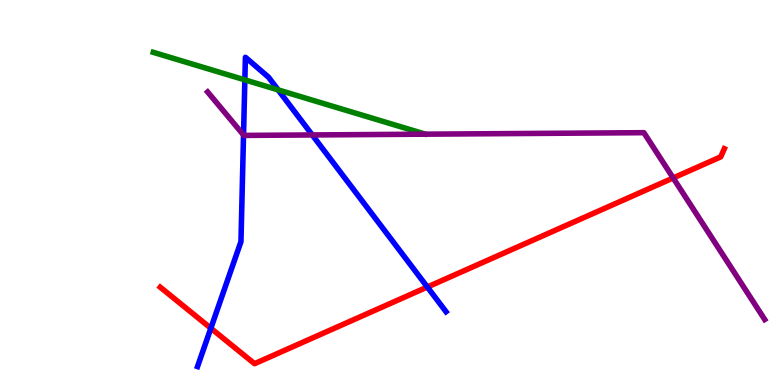[{'lines': ['blue', 'red'], 'intersections': [{'x': 2.72, 'y': 1.47}, {'x': 5.51, 'y': 2.54}]}, {'lines': ['green', 'red'], 'intersections': []}, {'lines': ['purple', 'red'], 'intersections': [{'x': 8.69, 'y': 5.38}]}, {'lines': ['blue', 'green'], 'intersections': [{'x': 3.16, 'y': 7.93}, {'x': 3.59, 'y': 7.67}]}, {'lines': ['blue', 'purple'], 'intersections': [{'x': 3.14, 'y': 6.49}, {'x': 4.03, 'y': 6.49}]}, {'lines': ['green', 'purple'], 'intersections': []}]